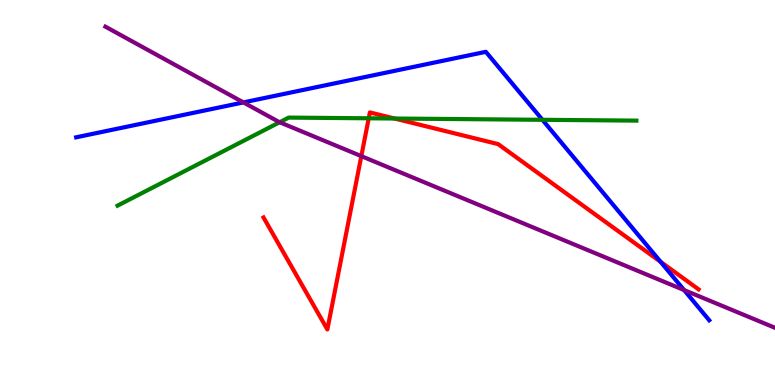[{'lines': ['blue', 'red'], 'intersections': [{'x': 8.52, 'y': 3.2}]}, {'lines': ['green', 'red'], 'intersections': [{'x': 4.76, 'y': 6.93}, {'x': 5.09, 'y': 6.92}]}, {'lines': ['purple', 'red'], 'intersections': [{'x': 4.66, 'y': 5.94}]}, {'lines': ['blue', 'green'], 'intersections': [{'x': 7.0, 'y': 6.89}]}, {'lines': ['blue', 'purple'], 'intersections': [{'x': 3.14, 'y': 7.34}, {'x': 8.83, 'y': 2.47}]}, {'lines': ['green', 'purple'], 'intersections': [{'x': 3.61, 'y': 6.82}]}]